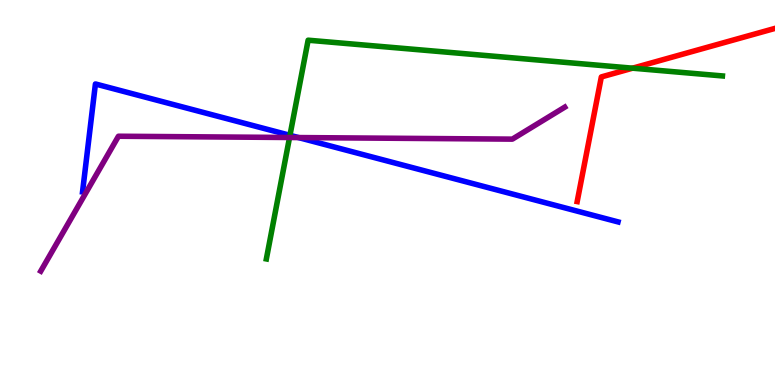[{'lines': ['blue', 'red'], 'intersections': []}, {'lines': ['green', 'red'], 'intersections': [{'x': 8.16, 'y': 8.23}]}, {'lines': ['purple', 'red'], 'intersections': []}, {'lines': ['blue', 'green'], 'intersections': [{'x': 3.74, 'y': 6.49}]}, {'lines': ['blue', 'purple'], 'intersections': [{'x': 3.85, 'y': 6.43}]}, {'lines': ['green', 'purple'], 'intersections': [{'x': 3.74, 'y': 6.43}]}]